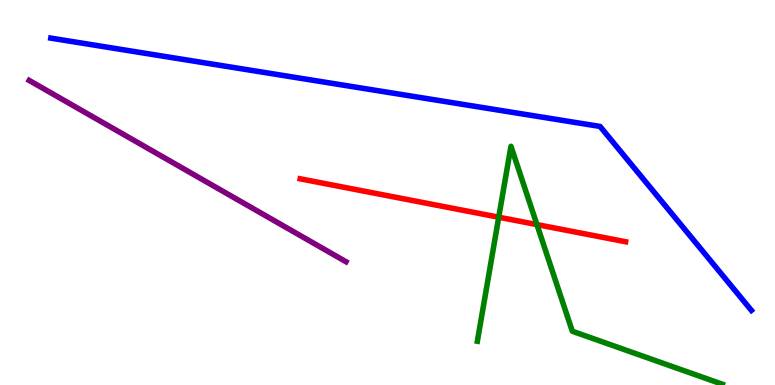[{'lines': ['blue', 'red'], 'intersections': []}, {'lines': ['green', 'red'], 'intersections': [{'x': 6.44, 'y': 4.36}, {'x': 6.93, 'y': 4.17}]}, {'lines': ['purple', 'red'], 'intersections': []}, {'lines': ['blue', 'green'], 'intersections': []}, {'lines': ['blue', 'purple'], 'intersections': []}, {'lines': ['green', 'purple'], 'intersections': []}]